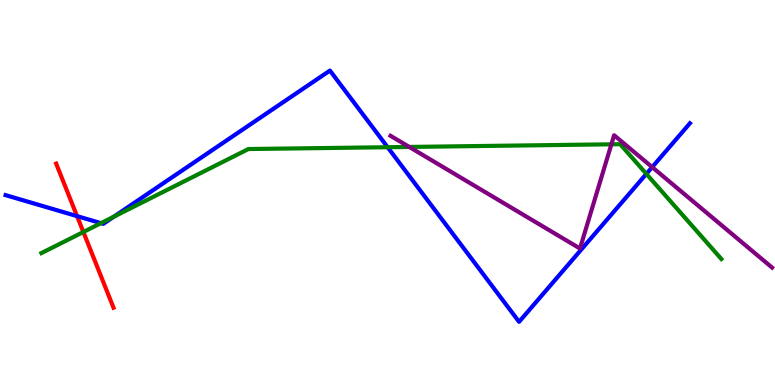[{'lines': ['blue', 'red'], 'intersections': [{'x': 0.994, 'y': 4.39}]}, {'lines': ['green', 'red'], 'intersections': [{'x': 1.08, 'y': 3.97}]}, {'lines': ['purple', 'red'], 'intersections': []}, {'lines': ['blue', 'green'], 'intersections': [{'x': 1.3, 'y': 4.2}, {'x': 1.47, 'y': 4.37}, {'x': 5.0, 'y': 6.18}, {'x': 8.34, 'y': 5.48}]}, {'lines': ['blue', 'purple'], 'intersections': [{'x': 8.42, 'y': 5.66}]}, {'lines': ['green', 'purple'], 'intersections': [{'x': 5.28, 'y': 6.18}, {'x': 7.89, 'y': 6.25}]}]